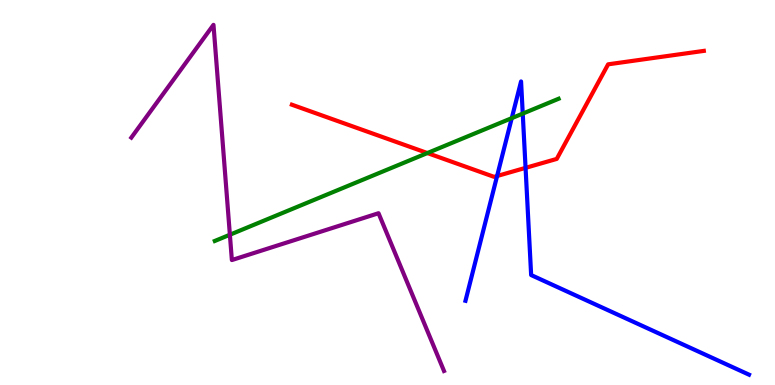[{'lines': ['blue', 'red'], 'intersections': [{'x': 6.41, 'y': 5.43}, {'x': 6.78, 'y': 5.64}]}, {'lines': ['green', 'red'], 'intersections': [{'x': 5.51, 'y': 6.02}]}, {'lines': ['purple', 'red'], 'intersections': []}, {'lines': ['blue', 'green'], 'intersections': [{'x': 6.6, 'y': 6.93}, {'x': 6.75, 'y': 7.05}]}, {'lines': ['blue', 'purple'], 'intersections': []}, {'lines': ['green', 'purple'], 'intersections': [{'x': 2.97, 'y': 3.9}]}]